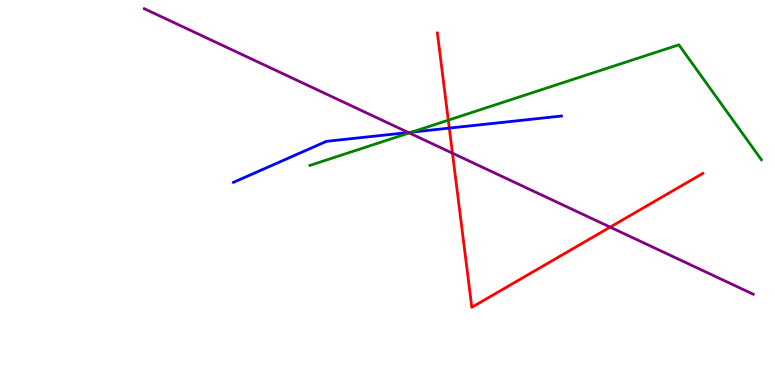[{'lines': ['blue', 'red'], 'intersections': [{'x': 5.8, 'y': 6.67}]}, {'lines': ['green', 'red'], 'intersections': [{'x': 5.78, 'y': 6.88}]}, {'lines': ['purple', 'red'], 'intersections': [{'x': 5.84, 'y': 6.02}, {'x': 7.87, 'y': 4.1}]}, {'lines': ['blue', 'green'], 'intersections': [{'x': 5.31, 'y': 6.57}]}, {'lines': ['blue', 'purple'], 'intersections': [{'x': 5.27, 'y': 6.56}]}, {'lines': ['green', 'purple'], 'intersections': [{'x': 5.28, 'y': 6.55}]}]